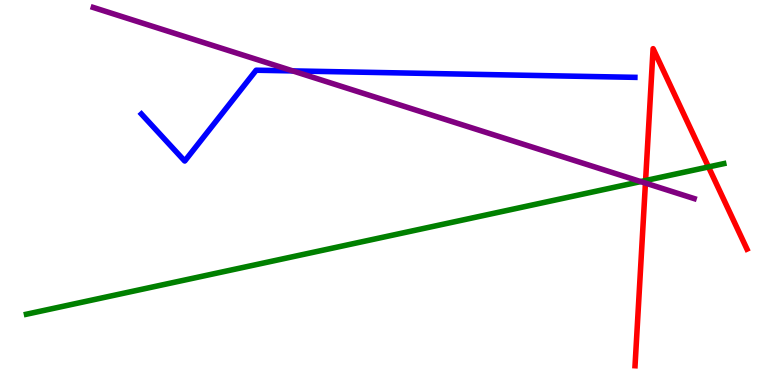[{'lines': ['blue', 'red'], 'intersections': []}, {'lines': ['green', 'red'], 'intersections': [{'x': 8.33, 'y': 5.31}, {'x': 9.14, 'y': 5.66}]}, {'lines': ['purple', 'red'], 'intersections': [{'x': 8.33, 'y': 5.24}]}, {'lines': ['blue', 'green'], 'intersections': []}, {'lines': ['blue', 'purple'], 'intersections': [{'x': 3.78, 'y': 8.16}]}, {'lines': ['green', 'purple'], 'intersections': [{'x': 8.27, 'y': 5.28}]}]